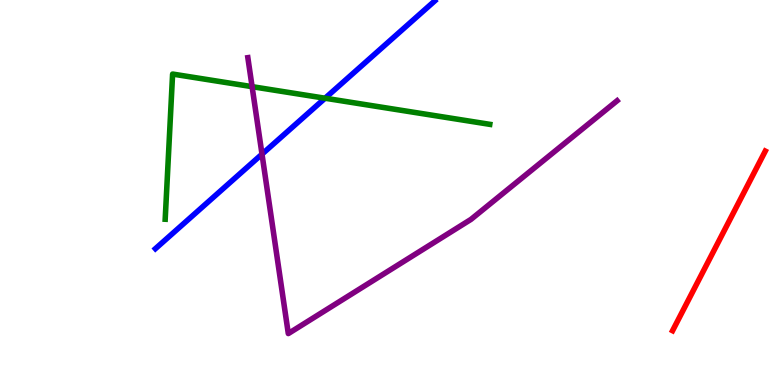[{'lines': ['blue', 'red'], 'intersections': []}, {'lines': ['green', 'red'], 'intersections': []}, {'lines': ['purple', 'red'], 'intersections': []}, {'lines': ['blue', 'green'], 'intersections': [{'x': 4.19, 'y': 7.45}]}, {'lines': ['blue', 'purple'], 'intersections': [{'x': 3.38, 'y': 6.0}]}, {'lines': ['green', 'purple'], 'intersections': [{'x': 3.25, 'y': 7.75}]}]